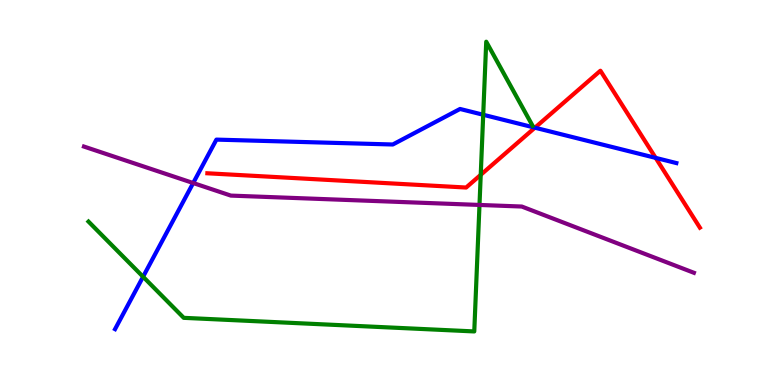[{'lines': ['blue', 'red'], 'intersections': [{'x': 6.9, 'y': 6.68}, {'x': 8.46, 'y': 5.9}]}, {'lines': ['green', 'red'], 'intersections': [{'x': 6.2, 'y': 5.46}]}, {'lines': ['purple', 'red'], 'intersections': []}, {'lines': ['blue', 'green'], 'intersections': [{'x': 1.85, 'y': 2.81}, {'x': 6.24, 'y': 7.02}]}, {'lines': ['blue', 'purple'], 'intersections': [{'x': 2.49, 'y': 5.25}]}, {'lines': ['green', 'purple'], 'intersections': [{'x': 6.19, 'y': 4.68}]}]